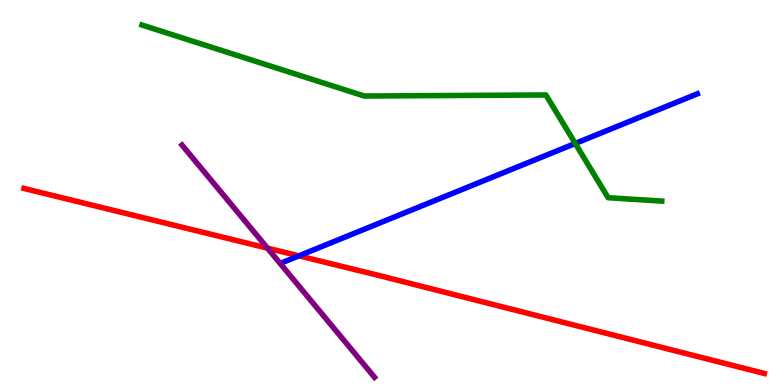[{'lines': ['blue', 'red'], 'intersections': [{'x': 3.86, 'y': 3.35}]}, {'lines': ['green', 'red'], 'intersections': []}, {'lines': ['purple', 'red'], 'intersections': [{'x': 3.45, 'y': 3.55}]}, {'lines': ['blue', 'green'], 'intersections': [{'x': 7.42, 'y': 6.27}]}, {'lines': ['blue', 'purple'], 'intersections': []}, {'lines': ['green', 'purple'], 'intersections': []}]